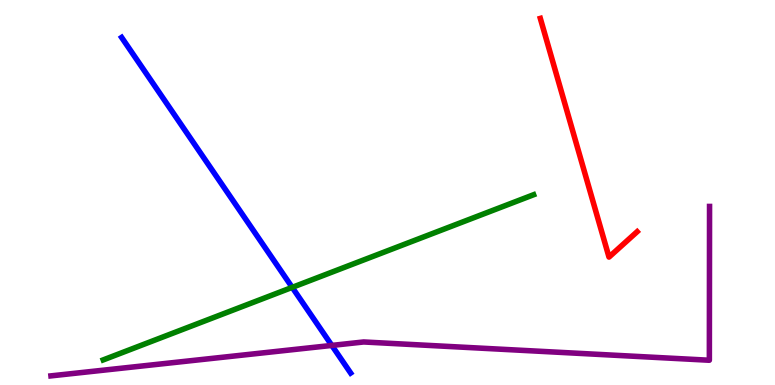[{'lines': ['blue', 'red'], 'intersections': []}, {'lines': ['green', 'red'], 'intersections': []}, {'lines': ['purple', 'red'], 'intersections': []}, {'lines': ['blue', 'green'], 'intersections': [{'x': 3.77, 'y': 2.54}]}, {'lines': ['blue', 'purple'], 'intersections': [{'x': 4.28, 'y': 1.03}]}, {'lines': ['green', 'purple'], 'intersections': []}]